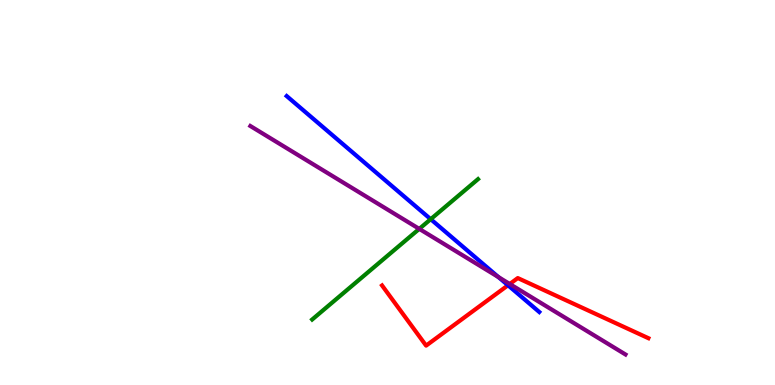[{'lines': ['blue', 'red'], 'intersections': [{'x': 6.55, 'y': 2.59}]}, {'lines': ['green', 'red'], 'intersections': []}, {'lines': ['purple', 'red'], 'intersections': [{'x': 6.58, 'y': 2.62}]}, {'lines': ['blue', 'green'], 'intersections': [{'x': 5.56, 'y': 4.31}]}, {'lines': ['blue', 'purple'], 'intersections': [{'x': 6.43, 'y': 2.8}]}, {'lines': ['green', 'purple'], 'intersections': [{'x': 5.41, 'y': 4.06}]}]